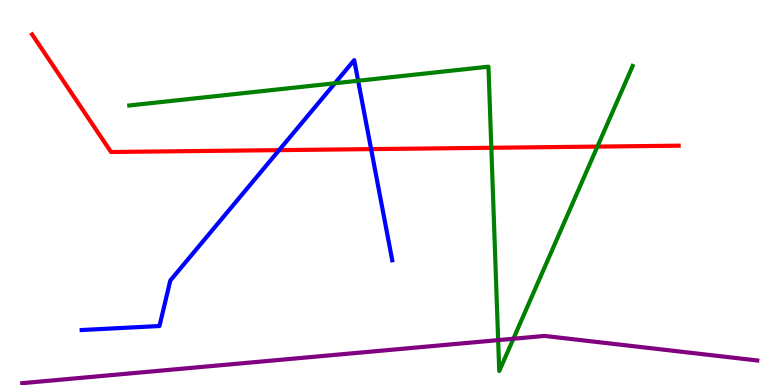[{'lines': ['blue', 'red'], 'intersections': [{'x': 3.6, 'y': 6.1}, {'x': 4.79, 'y': 6.13}]}, {'lines': ['green', 'red'], 'intersections': [{'x': 6.34, 'y': 6.16}, {'x': 7.71, 'y': 6.19}]}, {'lines': ['purple', 'red'], 'intersections': []}, {'lines': ['blue', 'green'], 'intersections': [{'x': 4.32, 'y': 7.84}, {'x': 4.62, 'y': 7.9}]}, {'lines': ['blue', 'purple'], 'intersections': []}, {'lines': ['green', 'purple'], 'intersections': [{'x': 6.43, 'y': 1.17}, {'x': 6.62, 'y': 1.2}]}]